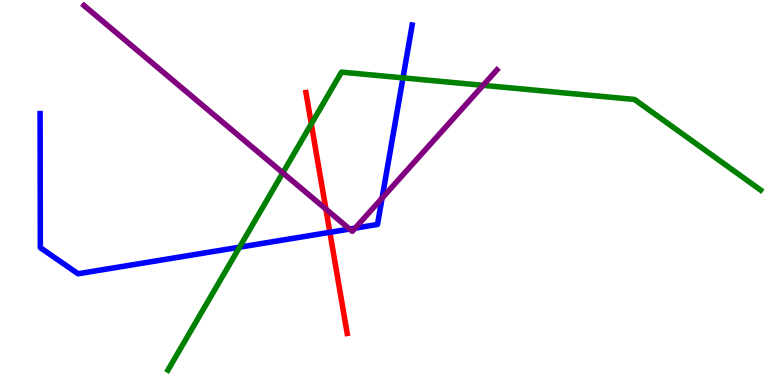[{'lines': ['blue', 'red'], 'intersections': [{'x': 4.26, 'y': 3.97}]}, {'lines': ['green', 'red'], 'intersections': [{'x': 4.02, 'y': 6.78}]}, {'lines': ['purple', 'red'], 'intersections': [{'x': 4.21, 'y': 4.57}]}, {'lines': ['blue', 'green'], 'intersections': [{'x': 3.09, 'y': 3.58}, {'x': 5.2, 'y': 7.98}]}, {'lines': ['blue', 'purple'], 'intersections': [{'x': 4.51, 'y': 4.05}, {'x': 4.58, 'y': 4.07}, {'x': 4.93, 'y': 4.86}]}, {'lines': ['green', 'purple'], 'intersections': [{'x': 3.65, 'y': 5.51}, {'x': 6.23, 'y': 7.78}]}]